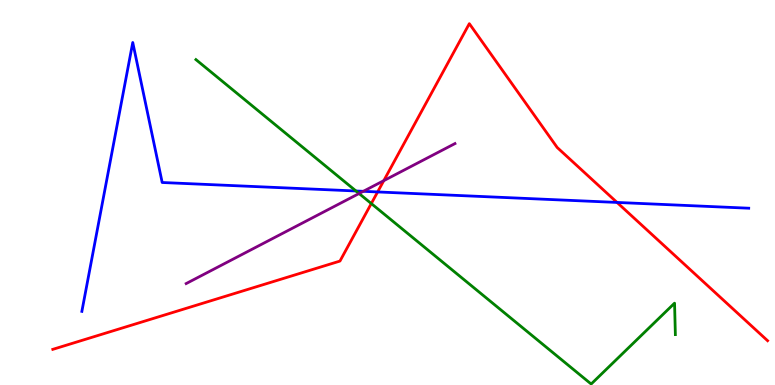[{'lines': ['blue', 'red'], 'intersections': [{'x': 4.87, 'y': 5.01}, {'x': 7.96, 'y': 4.74}]}, {'lines': ['green', 'red'], 'intersections': [{'x': 4.79, 'y': 4.71}]}, {'lines': ['purple', 'red'], 'intersections': [{'x': 4.95, 'y': 5.31}]}, {'lines': ['blue', 'green'], 'intersections': [{'x': 4.59, 'y': 5.04}]}, {'lines': ['blue', 'purple'], 'intersections': [{'x': 4.69, 'y': 5.03}]}, {'lines': ['green', 'purple'], 'intersections': [{'x': 4.63, 'y': 4.97}]}]